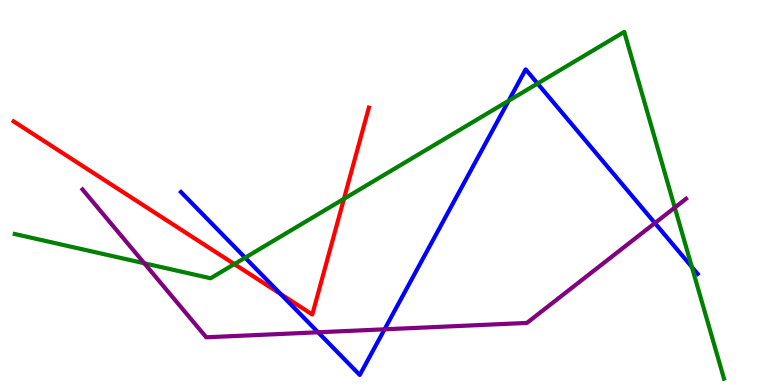[{'lines': ['blue', 'red'], 'intersections': [{'x': 3.62, 'y': 2.36}]}, {'lines': ['green', 'red'], 'intersections': [{'x': 3.02, 'y': 3.14}, {'x': 4.44, 'y': 4.84}]}, {'lines': ['purple', 'red'], 'intersections': []}, {'lines': ['blue', 'green'], 'intersections': [{'x': 3.16, 'y': 3.31}, {'x': 6.56, 'y': 7.38}, {'x': 6.94, 'y': 7.83}, {'x': 8.93, 'y': 3.06}]}, {'lines': ['blue', 'purple'], 'intersections': [{'x': 4.1, 'y': 1.37}, {'x': 4.96, 'y': 1.45}, {'x': 8.45, 'y': 4.21}]}, {'lines': ['green', 'purple'], 'intersections': [{'x': 1.86, 'y': 3.16}, {'x': 8.71, 'y': 4.61}]}]